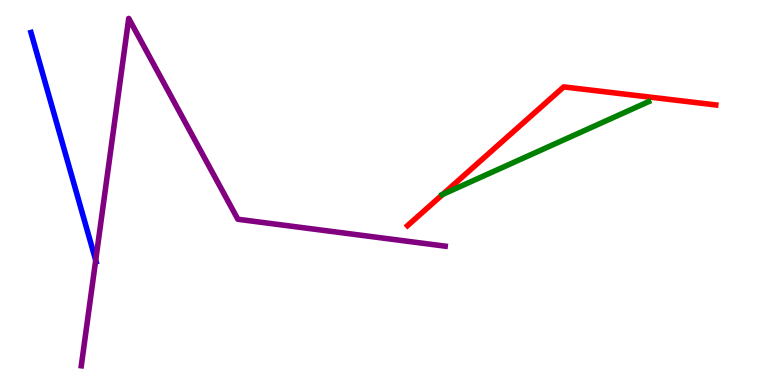[{'lines': ['blue', 'red'], 'intersections': []}, {'lines': ['green', 'red'], 'intersections': [{'x': 5.71, 'y': 4.95}]}, {'lines': ['purple', 'red'], 'intersections': []}, {'lines': ['blue', 'green'], 'intersections': []}, {'lines': ['blue', 'purple'], 'intersections': [{'x': 1.23, 'y': 3.24}]}, {'lines': ['green', 'purple'], 'intersections': []}]